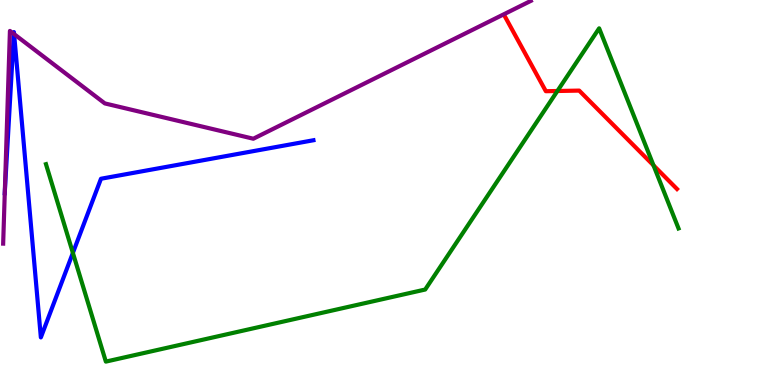[{'lines': ['blue', 'red'], 'intersections': []}, {'lines': ['green', 'red'], 'intersections': [{'x': 7.19, 'y': 7.64}, {'x': 8.43, 'y': 5.71}]}, {'lines': ['purple', 'red'], 'intersections': []}, {'lines': ['blue', 'green'], 'intersections': [{'x': 0.94, 'y': 3.43}]}, {'lines': ['blue', 'purple'], 'intersections': [{'x': 0.062, 'y': 5.01}, {'x': 0.178, 'y': 9.12}, {'x': 0.182, 'y': 9.11}]}, {'lines': ['green', 'purple'], 'intersections': []}]